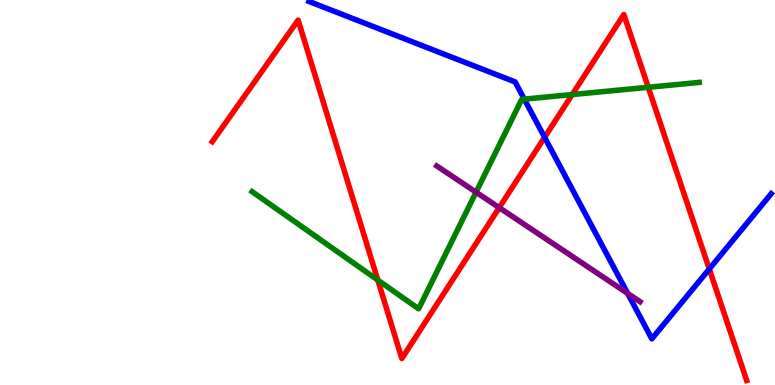[{'lines': ['blue', 'red'], 'intersections': [{'x': 7.03, 'y': 6.43}, {'x': 9.15, 'y': 3.01}]}, {'lines': ['green', 'red'], 'intersections': [{'x': 4.87, 'y': 2.73}, {'x': 7.38, 'y': 7.54}, {'x': 8.36, 'y': 7.73}]}, {'lines': ['purple', 'red'], 'intersections': [{'x': 6.44, 'y': 4.61}]}, {'lines': ['blue', 'green'], 'intersections': [{'x': 6.77, 'y': 7.42}]}, {'lines': ['blue', 'purple'], 'intersections': [{'x': 8.1, 'y': 2.38}]}, {'lines': ['green', 'purple'], 'intersections': [{'x': 6.14, 'y': 5.01}]}]